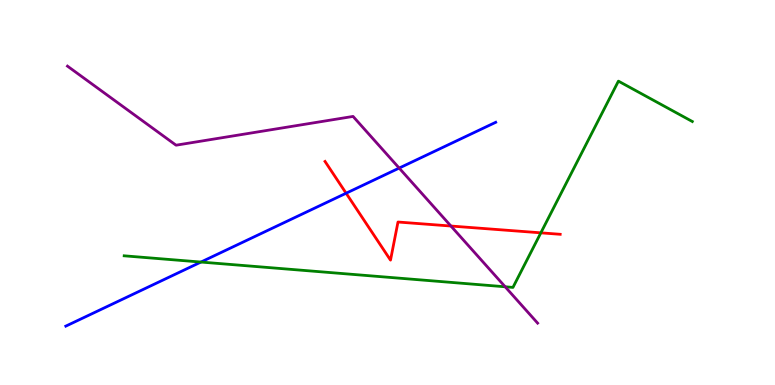[{'lines': ['blue', 'red'], 'intersections': [{'x': 4.47, 'y': 4.98}]}, {'lines': ['green', 'red'], 'intersections': [{'x': 6.98, 'y': 3.95}]}, {'lines': ['purple', 'red'], 'intersections': [{'x': 5.82, 'y': 4.13}]}, {'lines': ['blue', 'green'], 'intersections': [{'x': 2.59, 'y': 3.19}]}, {'lines': ['blue', 'purple'], 'intersections': [{'x': 5.15, 'y': 5.63}]}, {'lines': ['green', 'purple'], 'intersections': [{'x': 6.52, 'y': 2.55}]}]